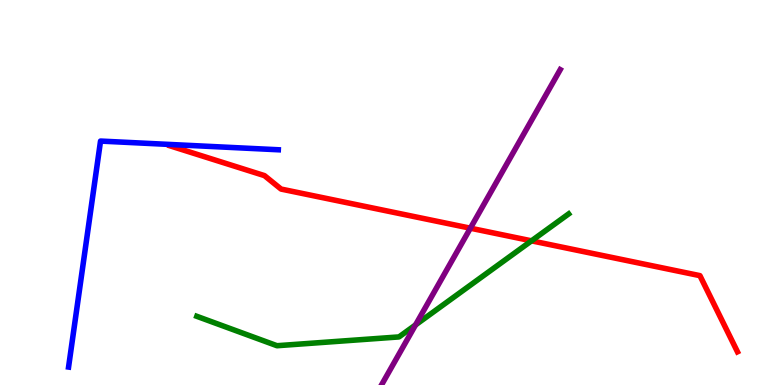[{'lines': ['blue', 'red'], 'intersections': []}, {'lines': ['green', 'red'], 'intersections': [{'x': 6.86, 'y': 3.74}]}, {'lines': ['purple', 'red'], 'intersections': [{'x': 6.07, 'y': 4.07}]}, {'lines': ['blue', 'green'], 'intersections': []}, {'lines': ['blue', 'purple'], 'intersections': []}, {'lines': ['green', 'purple'], 'intersections': [{'x': 5.36, 'y': 1.56}]}]